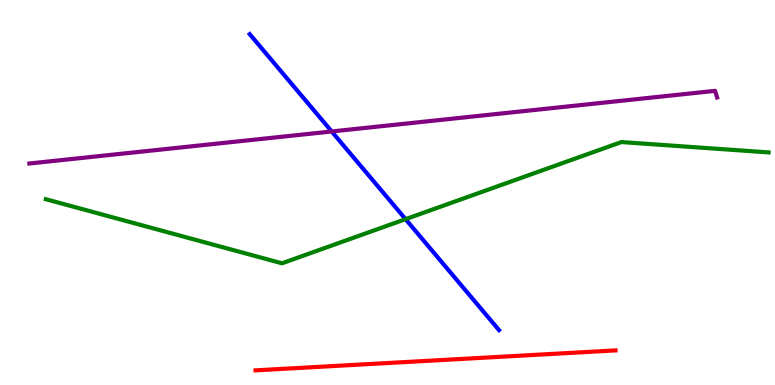[{'lines': ['blue', 'red'], 'intersections': []}, {'lines': ['green', 'red'], 'intersections': []}, {'lines': ['purple', 'red'], 'intersections': []}, {'lines': ['blue', 'green'], 'intersections': [{'x': 5.23, 'y': 4.31}]}, {'lines': ['blue', 'purple'], 'intersections': [{'x': 4.28, 'y': 6.59}]}, {'lines': ['green', 'purple'], 'intersections': []}]